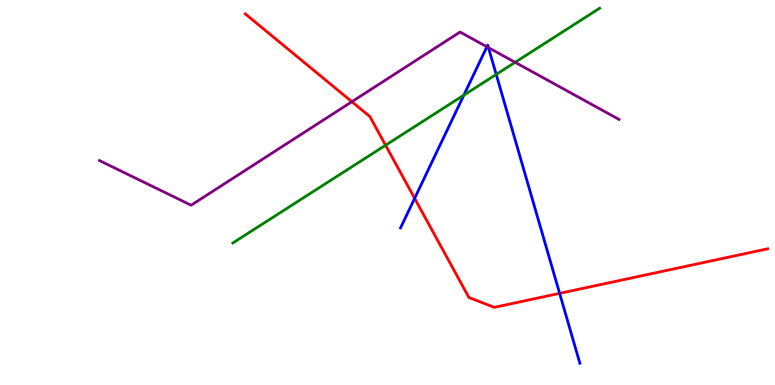[{'lines': ['blue', 'red'], 'intersections': [{'x': 5.35, 'y': 4.85}, {'x': 7.22, 'y': 2.38}]}, {'lines': ['green', 'red'], 'intersections': [{'x': 4.98, 'y': 6.23}]}, {'lines': ['purple', 'red'], 'intersections': [{'x': 4.54, 'y': 7.36}]}, {'lines': ['blue', 'green'], 'intersections': [{'x': 5.99, 'y': 7.53}, {'x': 6.4, 'y': 8.07}]}, {'lines': ['blue', 'purple'], 'intersections': [{'x': 6.28, 'y': 8.78}, {'x': 6.3, 'y': 8.76}]}, {'lines': ['green', 'purple'], 'intersections': [{'x': 6.65, 'y': 8.38}]}]